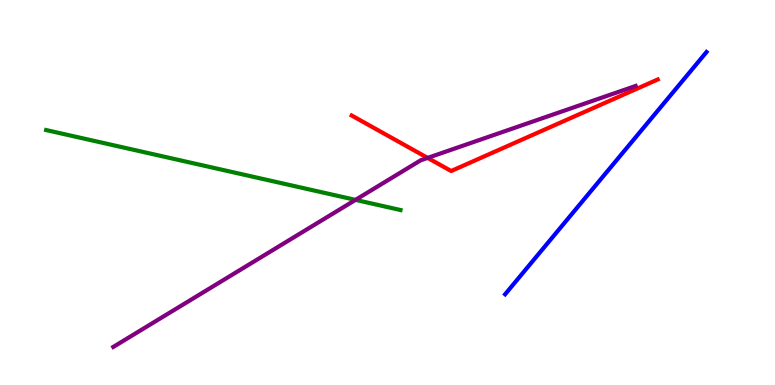[{'lines': ['blue', 'red'], 'intersections': []}, {'lines': ['green', 'red'], 'intersections': []}, {'lines': ['purple', 'red'], 'intersections': [{'x': 5.52, 'y': 5.9}]}, {'lines': ['blue', 'green'], 'intersections': []}, {'lines': ['blue', 'purple'], 'intersections': []}, {'lines': ['green', 'purple'], 'intersections': [{'x': 4.59, 'y': 4.81}]}]